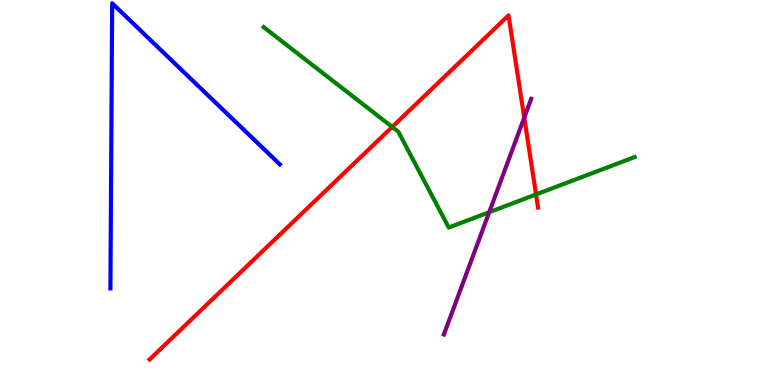[{'lines': ['blue', 'red'], 'intersections': []}, {'lines': ['green', 'red'], 'intersections': [{'x': 5.06, 'y': 6.7}, {'x': 6.92, 'y': 4.95}]}, {'lines': ['purple', 'red'], 'intersections': [{'x': 6.76, 'y': 6.95}]}, {'lines': ['blue', 'green'], 'intersections': []}, {'lines': ['blue', 'purple'], 'intersections': []}, {'lines': ['green', 'purple'], 'intersections': [{'x': 6.31, 'y': 4.49}]}]